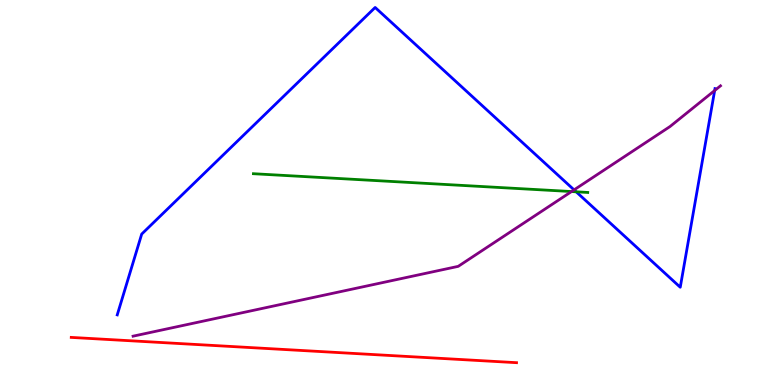[{'lines': ['blue', 'red'], 'intersections': []}, {'lines': ['green', 'red'], 'intersections': []}, {'lines': ['purple', 'red'], 'intersections': []}, {'lines': ['blue', 'green'], 'intersections': [{'x': 7.43, 'y': 5.02}]}, {'lines': ['blue', 'purple'], 'intersections': [{'x': 7.41, 'y': 5.07}, {'x': 9.22, 'y': 7.65}]}, {'lines': ['green', 'purple'], 'intersections': [{'x': 7.37, 'y': 5.02}]}]